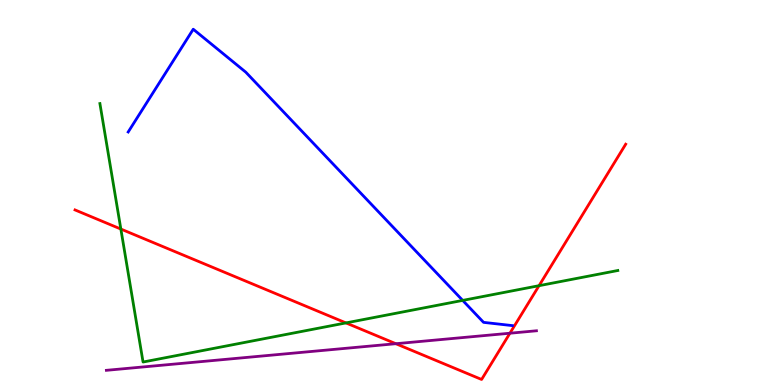[{'lines': ['blue', 'red'], 'intersections': []}, {'lines': ['green', 'red'], 'intersections': [{'x': 1.56, 'y': 4.05}, {'x': 4.46, 'y': 1.61}, {'x': 6.96, 'y': 2.58}]}, {'lines': ['purple', 'red'], 'intersections': [{'x': 5.11, 'y': 1.07}, {'x': 6.58, 'y': 1.34}]}, {'lines': ['blue', 'green'], 'intersections': [{'x': 5.97, 'y': 2.2}]}, {'lines': ['blue', 'purple'], 'intersections': []}, {'lines': ['green', 'purple'], 'intersections': []}]